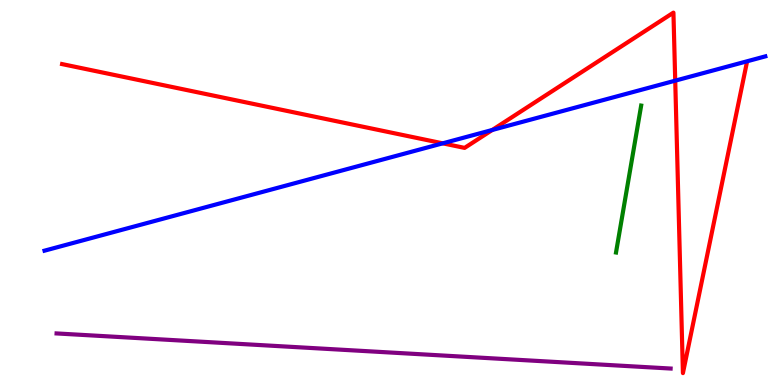[{'lines': ['blue', 'red'], 'intersections': [{'x': 5.71, 'y': 6.28}, {'x': 6.35, 'y': 6.62}, {'x': 8.71, 'y': 7.9}]}, {'lines': ['green', 'red'], 'intersections': []}, {'lines': ['purple', 'red'], 'intersections': []}, {'lines': ['blue', 'green'], 'intersections': []}, {'lines': ['blue', 'purple'], 'intersections': []}, {'lines': ['green', 'purple'], 'intersections': []}]